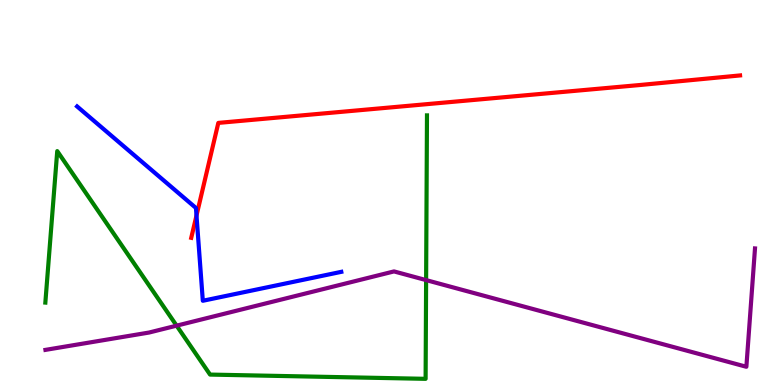[{'lines': ['blue', 'red'], 'intersections': [{'x': 2.54, 'y': 4.4}]}, {'lines': ['green', 'red'], 'intersections': []}, {'lines': ['purple', 'red'], 'intersections': []}, {'lines': ['blue', 'green'], 'intersections': []}, {'lines': ['blue', 'purple'], 'intersections': []}, {'lines': ['green', 'purple'], 'intersections': [{'x': 2.28, 'y': 1.54}, {'x': 5.5, 'y': 2.72}]}]